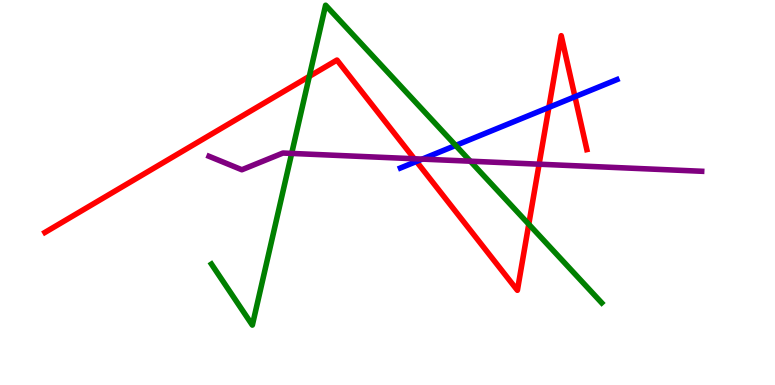[{'lines': ['blue', 'red'], 'intersections': [{'x': 5.37, 'y': 5.81}, {'x': 7.08, 'y': 7.21}, {'x': 7.42, 'y': 7.49}]}, {'lines': ['green', 'red'], 'intersections': [{'x': 3.99, 'y': 8.02}, {'x': 6.82, 'y': 4.18}]}, {'lines': ['purple', 'red'], 'intersections': [{'x': 5.35, 'y': 5.88}, {'x': 6.96, 'y': 5.74}]}, {'lines': ['blue', 'green'], 'intersections': [{'x': 5.88, 'y': 6.22}]}, {'lines': ['blue', 'purple'], 'intersections': [{'x': 5.45, 'y': 5.87}]}, {'lines': ['green', 'purple'], 'intersections': [{'x': 3.76, 'y': 6.02}, {'x': 6.07, 'y': 5.81}]}]